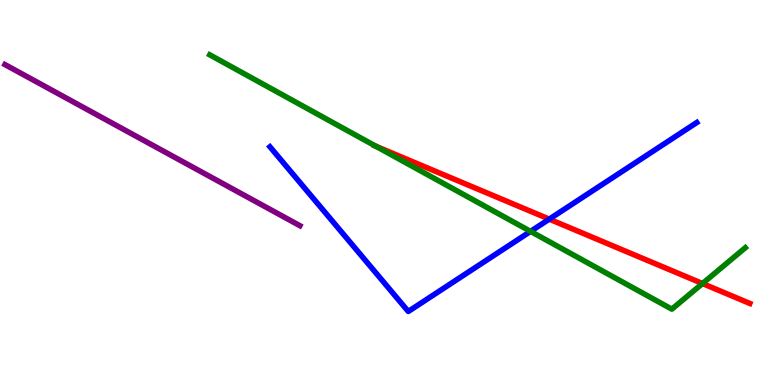[{'lines': ['blue', 'red'], 'intersections': [{'x': 7.09, 'y': 4.31}]}, {'lines': ['green', 'red'], 'intersections': [{'x': 4.85, 'y': 6.2}, {'x': 9.06, 'y': 2.64}]}, {'lines': ['purple', 'red'], 'intersections': []}, {'lines': ['blue', 'green'], 'intersections': [{'x': 6.85, 'y': 3.99}]}, {'lines': ['blue', 'purple'], 'intersections': []}, {'lines': ['green', 'purple'], 'intersections': []}]